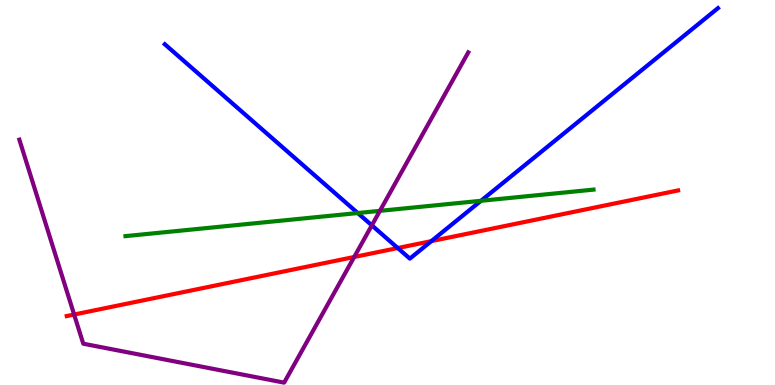[{'lines': ['blue', 'red'], 'intersections': [{'x': 5.13, 'y': 3.56}, {'x': 5.57, 'y': 3.74}]}, {'lines': ['green', 'red'], 'intersections': []}, {'lines': ['purple', 'red'], 'intersections': [{'x': 0.957, 'y': 1.83}, {'x': 4.57, 'y': 3.33}]}, {'lines': ['blue', 'green'], 'intersections': [{'x': 4.62, 'y': 4.47}, {'x': 6.21, 'y': 4.78}]}, {'lines': ['blue', 'purple'], 'intersections': [{'x': 4.8, 'y': 4.15}]}, {'lines': ['green', 'purple'], 'intersections': [{'x': 4.9, 'y': 4.52}]}]